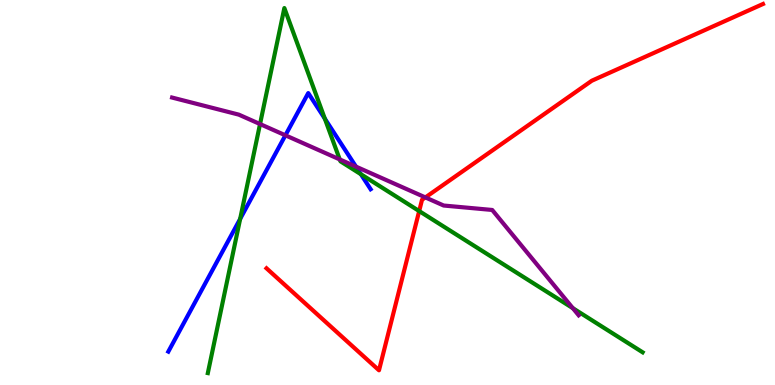[{'lines': ['blue', 'red'], 'intersections': []}, {'lines': ['green', 'red'], 'intersections': [{'x': 5.41, 'y': 4.52}]}, {'lines': ['purple', 'red'], 'intersections': [{'x': 5.49, 'y': 4.87}]}, {'lines': ['blue', 'green'], 'intersections': [{'x': 3.1, 'y': 4.31}, {'x': 4.19, 'y': 6.92}, {'x': 4.66, 'y': 5.47}]}, {'lines': ['blue', 'purple'], 'intersections': [{'x': 3.68, 'y': 6.49}, {'x': 4.59, 'y': 5.67}]}, {'lines': ['green', 'purple'], 'intersections': [{'x': 3.36, 'y': 6.78}, {'x': 4.38, 'y': 5.86}, {'x': 7.39, 'y': 2.0}]}]